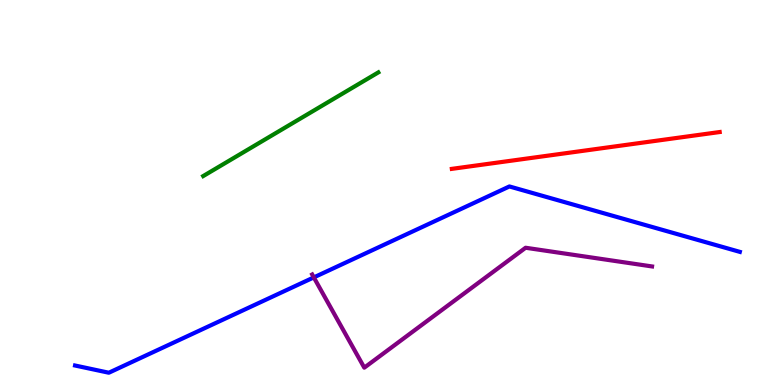[{'lines': ['blue', 'red'], 'intersections': []}, {'lines': ['green', 'red'], 'intersections': []}, {'lines': ['purple', 'red'], 'intersections': []}, {'lines': ['blue', 'green'], 'intersections': []}, {'lines': ['blue', 'purple'], 'intersections': [{'x': 4.05, 'y': 2.79}]}, {'lines': ['green', 'purple'], 'intersections': []}]